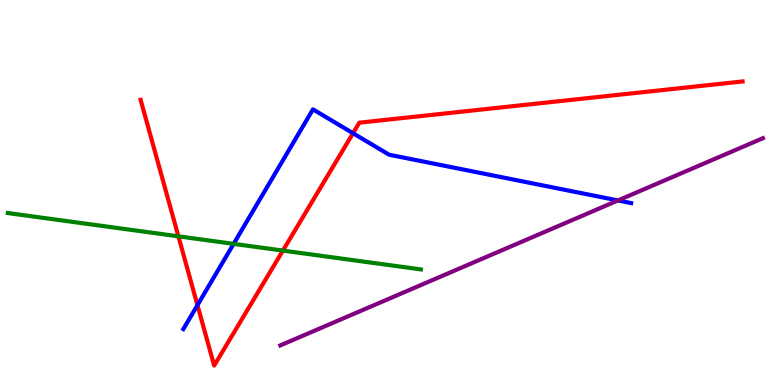[{'lines': ['blue', 'red'], 'intersections': [{'x': 2.55, 'y': 2.07}, {'x': 4.56, 'y': 6.54}]}, {'lines': ['green', 'red'], 'intersections': [{'x': 2.3, 'y': 3.86}, {'x': 3.65, 'y': 3.49}]}, {'lines': ['purple', 'red'], 'intersections': []}, {'lines': ['blue', 'green'], 'intersections': [{'x': 3.01, 'y': 3.67}]}, {'lines': ['blue', 'purple'], 'intersections': [{'x': 7.97, 'y': 4.79}]}, {'lines': ['green', 'purple'], 'intersections': []}]